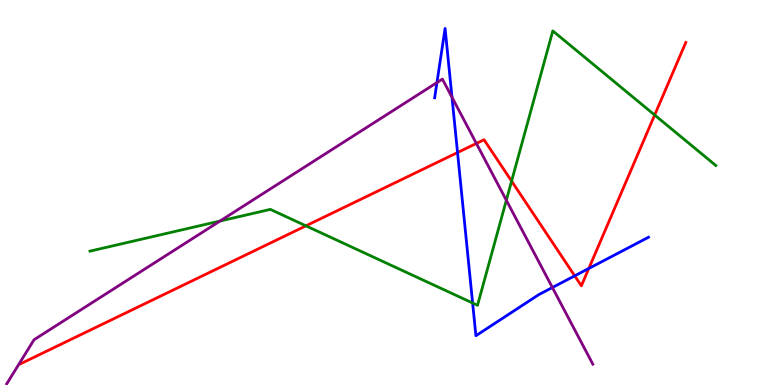[{'lines': ['blue', 'red'], 'intersections': [{'x': 5.9, 'y': 6.04}, {'x': 7.42, 'y': 2.84}, {'x': 7.6, 'y': 3.03}]}, {'lines': ['green', 'red'], 'intersections': [{'x': 3.95, 'y': 4.13}, {'x': 6.6, 'y': 5.3}, {'x': 8.45, 'y': 7.01}]}, {'lines': ['purple', 'red'], 'intersections': [{'x': 6.15, 'y': 6.27}]}, {'lines': ['blue', 'green'], 'intersections': [{'x': 6.1, 'y': 2.13}]}, {'lines': ['blue', 'purple'], 'intersections': [{'x': 5.64, 'y': 7.85}, {'x': 5.83, 'y': 7.47}, {'x': 7.13, 'y': 2.53}]}, {'lines': ['green', 'purple'], 'intersections': [{'x': 2.84, 'y': 4.26}, {'x': 6.53, 'y': 4.8}]}]